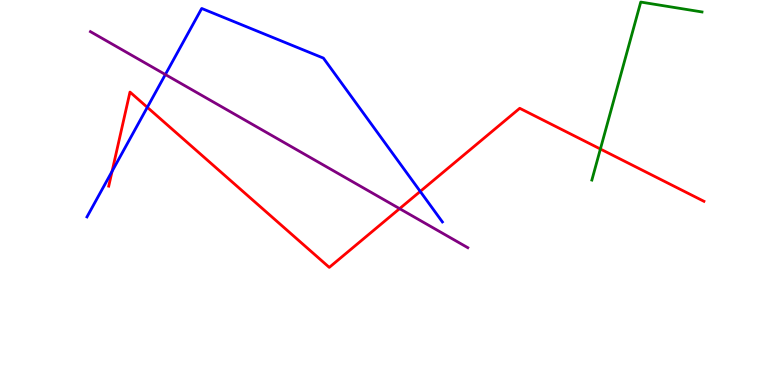[{'lines': ['blue', 'red'], 'intersections': [{'x': 1.45, 'y': 5.55}, {'x': 1.9, 'y': 7.21}, {'x': 5.42, 'y': 5.03}]}, {'lines': ['green', 'red'], 'intersections': [{'x': 7.75, 'y': 6.13}]}, {'lines': ['purple', 'red'], 'intersections': [{'x': 5.16, 'y': 4.58}]}, {'lines': ['blue', 'green'], 'intersections': []}, {'lines': ['blue', 'purple'], 'intersections': [{'x': 2.13, 'y': 8.06}]}, {'lines': ['green', 'purple'], 'intersections': []}]